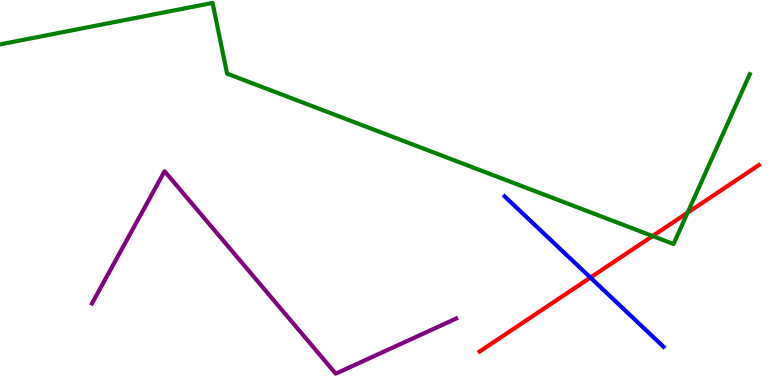[{'lines': ['blue', 'red'], 'intersections': [{'x': 7.62, 'y': 2.79}]}, {'lines': ['green', 'red'], 'intersections': [{'x': 8.42, 'y': 3.87}, {'x': 8.87, 'y': 4.48}]}, {'lines': ['purple', 'red'], 'intersections': []}, {'lines': ['blue', 'green'], 'intersections': []}, {'lines': ['blue', 'purple'], 'intersections': []}, {'lines': ['green', 'purple'], 'intersections': []}]